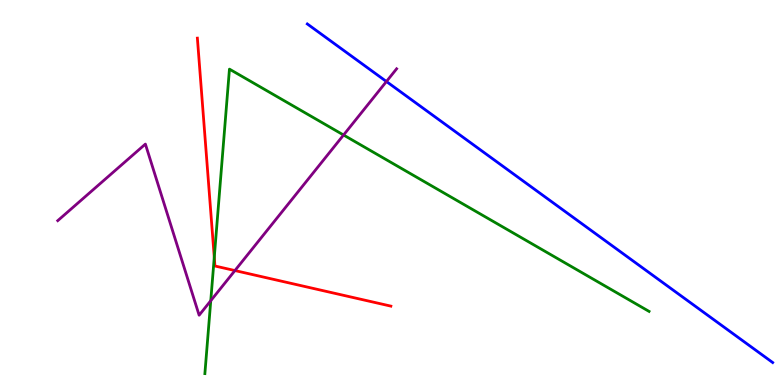[{'lines': ['blue', 'red'], 'intersections': []}, {'lines': ['green', 'red'], 'intersections': [{'x': 2.76, 'y': 3.32}]}, {'lines': ['purple', 'red'], 'intersections': [{'x': 3.03, 'y': 2.97}]}, {'lines': ['blue', 'green'], 'intersections': []}, {'lines': ['blue', 'purple'], 'intersections': [{'x': 4.99, 'y': 7.88}]}, {'lines': ['green', 'purple'], 'intersections': [{'x': 2.72, 'y': 2.19}, {'x': 4.43, 'y': 6.49}]}]